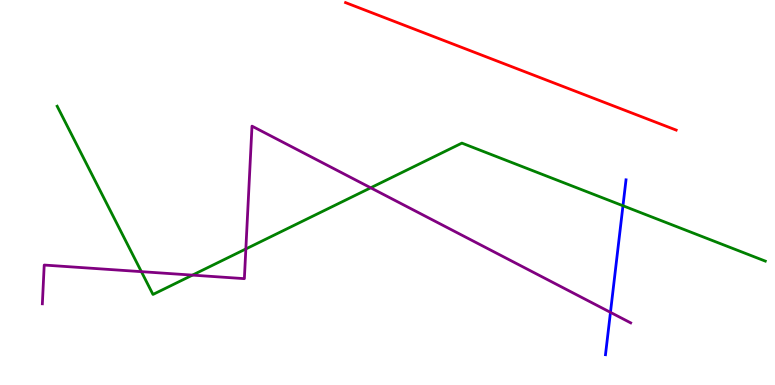[{'lines': ['blue', 'red'], 'intersections': []}, {'lines': ['green', 'red'], 'intersections': []}, {'lines': ['purple', 'red'], 'intersections': []}, {'lines': ['blue', 'green'], 'intersections': [{'x': 8.04, 'y': 4.66}]}, {'lines': ['blue', 'purple'], 'intersections': [{'x': 7.88, 'y': 1.89}]}, {'lines': ['green', 'purple'], 'intersections': [{'x': 1.82, 'y': 2.94}, {'x': 2.48, 'y': 2.85}, {'x': 3.17, 'y': 3.53}, {'x': 4.78, 'y': 5.12}]}]